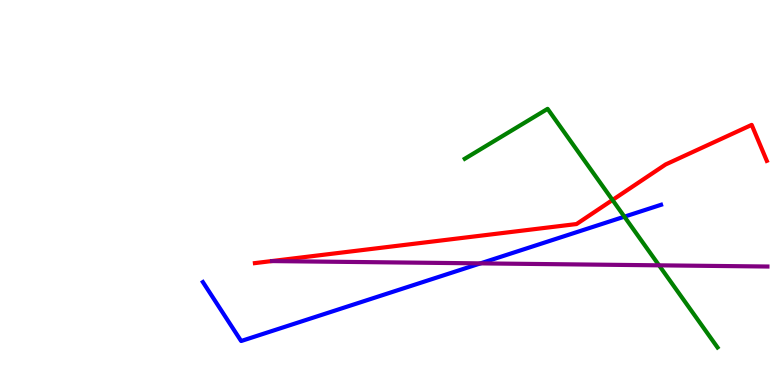[{'lines': ['blue', 'red'], 'intersections': []}, {'lines': ['green', 'red'], 'intersections': [{'x': 7.9, 'y': 4.81}]}, {'lines': ['purple', 'red'], 'intersections': []}, {'lines': ['blue', 'green'], 'intersections': [{'x': 8.06, 'y': 4.37}]}, {'lines': ['blue', 'purple'], 'intersections': [{'x': 6.2, 'y': 3.16}]}, {'lines': ['green', 'purple'], 'intersections': [{'x': 8.5, 'y': 3.11}]}]